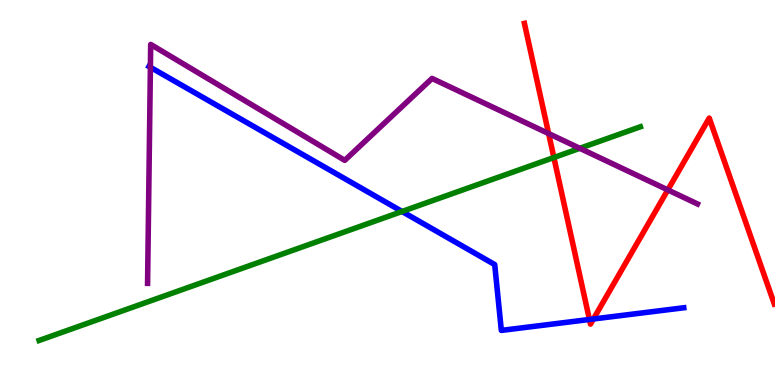[{'lines': ['blue', 'red'], 'intersections': [{'x': 7.61, 'y': 1.7}, {'x': 7.66, 'y': 1.71}]}, {'lines': ['green', 'red'], 'intersections': [{'x': 7.15, 'y': 5.91}]}, {'lines': ['purple', 'red'], 'intersections': [{'x': 7.08, 'y': 6.53}, {'x': 8.62, 'y': 5.07}]}, {'lines': ['blue', 'green'], 'intersections': [{'x': 5.19, 'y': 4.51}]}, {'lines': ['blue', 'purple'], 'intersections': [{'x': 1.94, 'y': 8.25}]}, {'lines': ['green', 'purple'], 'intersections': [{'x': 7.48, 'y': 6.15}]}]